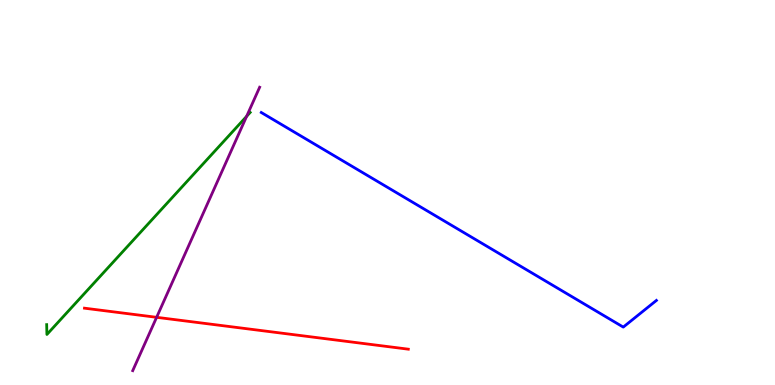[{'lines': ['blue', 'red'], 'intersections': []}, {'lines': ['green', 'red'], 'intersections': []}, {'lines': ['purple', 'red'], 'intersections': [{'x': 2.02, 'y': 1.76}]}, {'lines': ['blue', 'green'], 'intersections': []}, {'lines': ['blue', 'purple'], 'intersections': []}, {'lines': ['green', 'purple'], 'intersections': [{'x': 3.18, 'y': 6.98}]}]